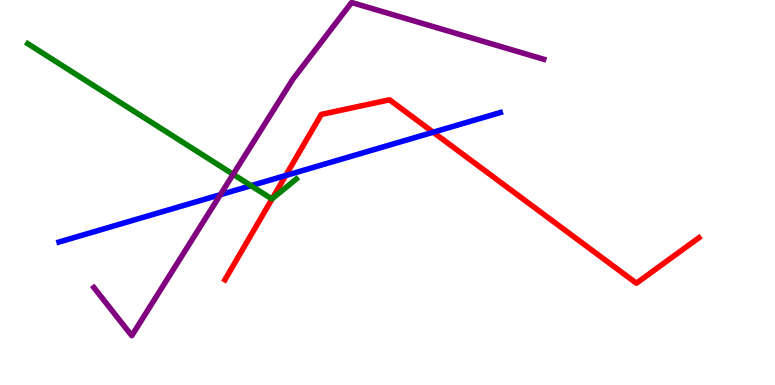[{'lines': ['blue', 'red'], 'intersections': [{'x': 3.69, 'y': 5.44}, {'x': 5.59, 'y': 6.57}]}, {'lines': ['green', 'red'], 'intersections': [{'x': 3.51, 'y': 4.84}]}, {'lines': ['purple', 'red'], 'intersections': []}, {'lines': ['blue', 'green'], 'intersections': [{'x': 3.24, 'y': 5.18}]}, {'lines': ['blue', 'purple'], 'intersections': [{'x': 2.84, 'y': 4.94}]}, {'lines': ['green', 'purple'], 'intersections': [{'x': 3.01, 'y': 5.47}]}]